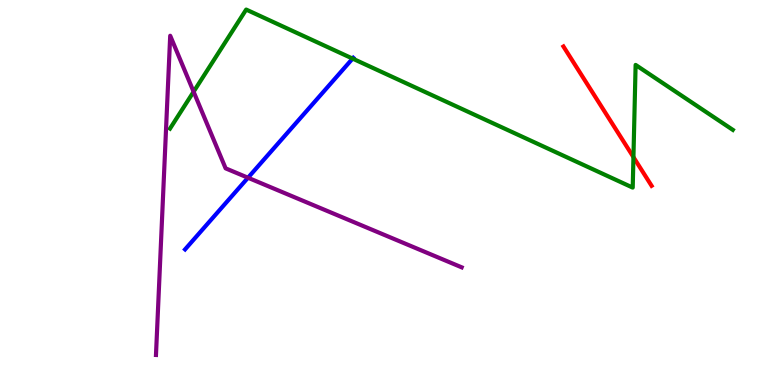[{'lines': ['blue', 'red'], 'intersections': []}, {'lines': ['green', 'red'], 'intersections': [{'x': 8.17, 'y': 5.92}]}, {'lines': ['purple', 'red'], 'intersections': []}, {'lines': ['blue', 'green'], 'intersections': [{'x': 4.55, 'y': 8.48}]}, {'lines': ['blue', 'purple'], 'intersections': [{'x': 3.2, 'y': 5.38}]}, {'lines': ['green', 'purple'], 'intersections': [{'x': 2.5, 'y': 7.62}]}]